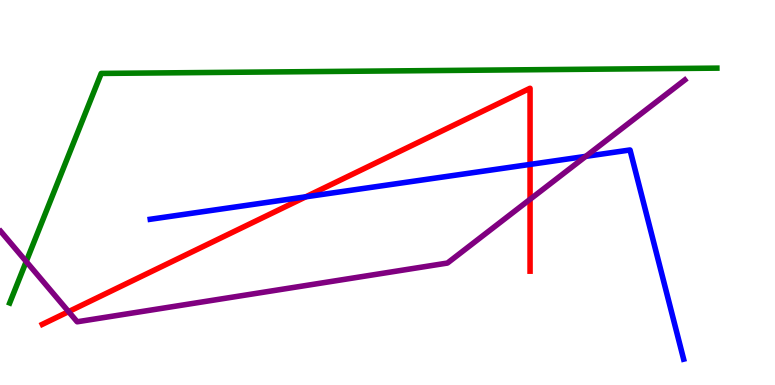[{'lines': ['blue', 'red'], 'intersections': [{'x': 3.95, 'y': 4.89}, {'x': 6.84, 'y': 5.73}]}, {'lines': ['green', 'red'], 'intersections': []}, {'lines': ['purple', 'red'], 'intersections': [{'x': 0.885, 'y': 1.91}, {'x': 6.84, 'y': 4.82}]}, {'lines': ['blue', 'green'], 'intersections': []}, {'lines': ['blue', 'purple'], 'intersections': [{'x': 7.56, 'y': 5.94}]}, {'lines': ['green', 'purple'], 'intersections': [{'x': 0.338, 'y': 3.21}]}]